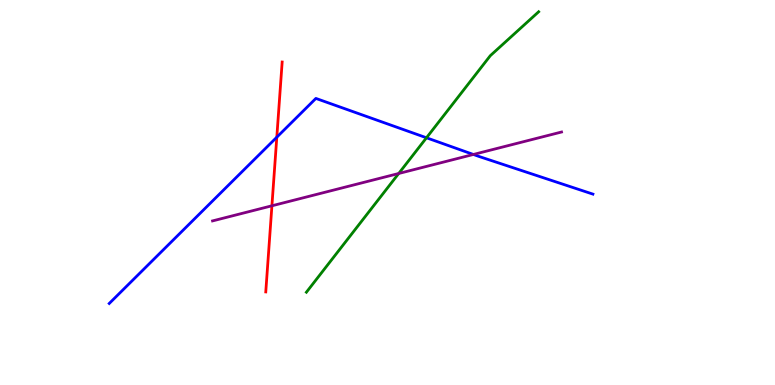[{'lines': ['blue', 'red'], 'intersections': [{'x': 3.57, 'y': 6.44}]}, {'lines': ['green', 'red'], 'intersections': []}, {'lines': ['purple', 'red'], 'intersections': [{'x': 3.51, 'y': 4.65}]}, {'lines': ['blue', 'green'], 'intersections': [{'x': 5.5, 'y': 6.42}]}, {'lines': ['blue', 'purple'], 'intersections': [{'x': 6.11, 'y': 5.99}]}, {'lines': ['green', 'purple'], 'intersections': [{'x': 5.14, 'y': 5.49}]}]